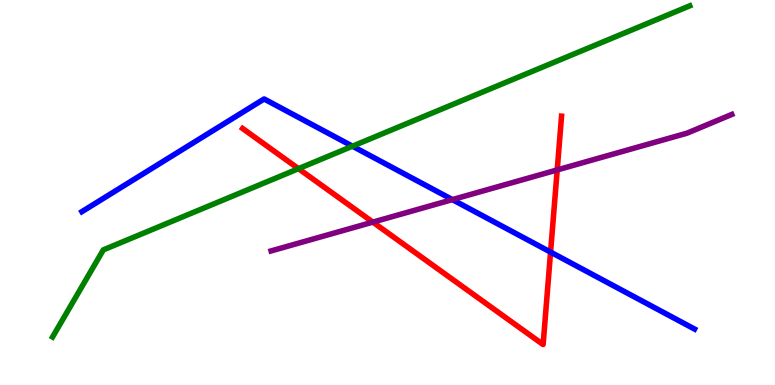[{'lines': ['blue', 'red'], 'intersections': [{'x': 7.1, 'y': 3.45}]}, {'lines': ['green', 'red'], 'intersections': [{'x': 3.85, 'y': 5.62}]}, {'lines': ['purple', 'red'], 'intersections': [{'x': 4.81, 'y': 4.23}, {'x': 7.19, 'y': 5.59}]}, {'lines': ['blue', 'green'], 'intersections': [{'x': 4.55, 'y': 6.2}]}, {'lines': ['blue', 'purple'], 'intersections': [{'x': 5.84, 'y': 4.82}]}, {'lines': ['green', 'purple'], 'intersections': []}]